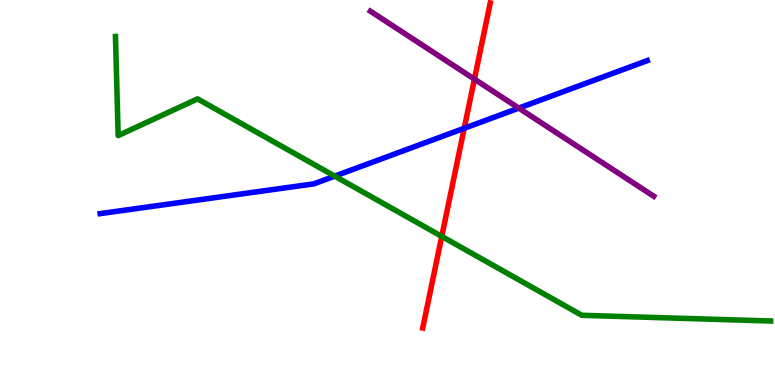[{'lines': ['blue', 'red'], 'intersections': [{'x': 5.99, 'y': 6.67}]}, {'lines': ['green', 'red'], 'intersections': [{'x': 5.7, 'y': 3.86}]}, {'lines': ['purple', 'red'], 'intersections': [{'x': 6.12, 'y': 7.94}]}, {'lines': ['blue', 'green'], 'intersections': [{'x': 4.32, 'y': 5.42}]}, {'lines': ['blue', 'purple'], 'intersections': [{'x': 6.69, 'y': 7.19}]}, {'lines': ['green', 'purple'], 'intersections': []}]